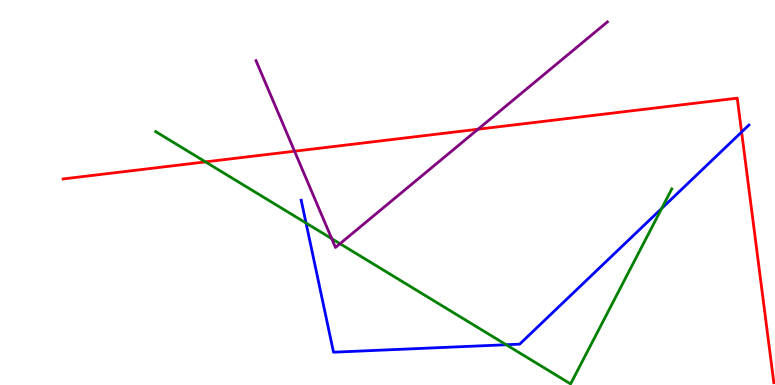[{'lines': ['blue', 'red'], 'intersections': [{'x': 9.57, 'y': 6.57}]}, {'lines': ['green', 'red'], 'intersections': [{'x': 2.65, 'y': 5.8}]}, {'lines': ['purple', 'red'], 'intersections': [{'x': 3.8, 'y': 6.07}, {'x': 6.17, 'y': 6.64}]}, {'lines': ['blue', 'green'], 'intersections': [{'x': 3.95, 'y': 4.21}, {'x': 6.53, 'y': 1.05}, {'x': 8.54, 'y': 4.59}]}, {'lines': ['blue', 'purple'], 'intersections': []}, {'lines': ['green', 'purple'], 'intersections': [{'x': 4.28, 'y': 3.8}, {'x': 4.39, 'y': 3.67}]}]